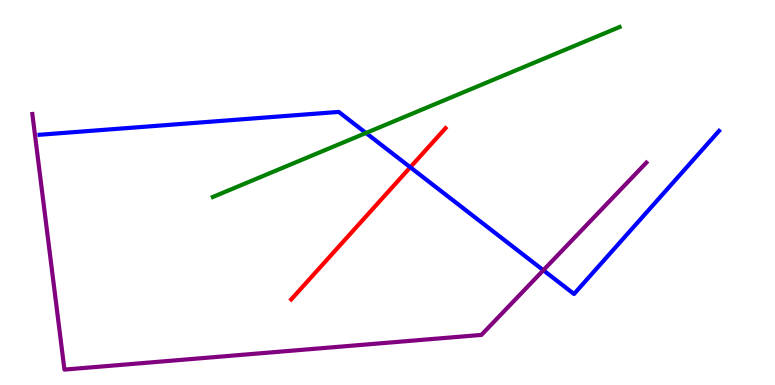[{'lines': ['blue', 'red'], 'intersections': [{'x': 5.29, 'y': 5.66}]}, {'lines': ['green', 'red'], 'intersections': []}, {'lines': ['purple', 'red'], 'intersections': []}, {'lines': ['blue', 'green'], 'intersections': [{'x': 4.72, 'y': 6.55}]}, {'lines': ['blue', 'purple'], 'intersections': [{'x': 7.01, 'y': 2.98}]}, {'lines': ['green', 'purple'], 'intersections': []}]